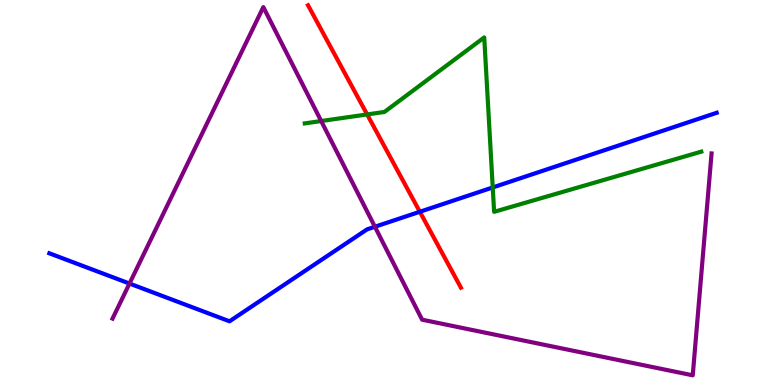[{'lines': ['blue', 'red'], 'intersections': [{'x': 5.42, 'y': 4.5}]}, {'lines': ['green', 'red'], 'intersections': [{'x': 4.74, 'y': 7.03}]}, {'lines': ['purple', 'red'], 'intersections': []}, {'lines': ['blue', 'green'], 'intersections': [{'x': 6.36, 'y': 5.13}]}, {'lines': ['blue', 'purple'], 'intersections': [{'x': 1.67, 'y': 2.64}, {'x': 4.84, 'y': 4.11}]}, {'lines': ['green', 'purple'], 'intersections': [{'x': 4.14, 'y': 6.86}]}]